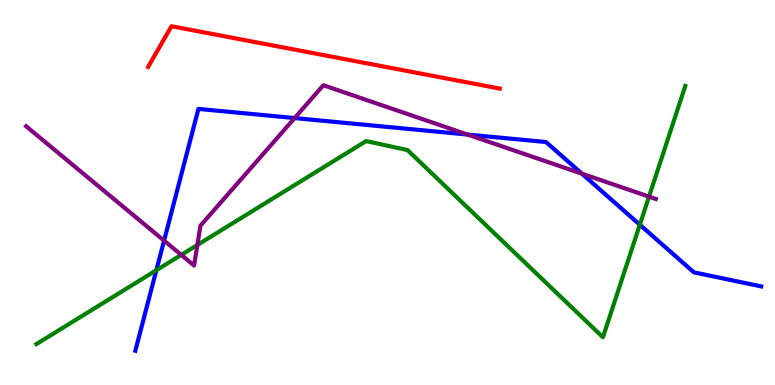[{'lines': ['blue', 'red'], 'intersections': []}, {'lines': ['green', 'red'], 'intersections': []}, {'lines': ['purple', 'red'], 'intersections': []}, {'lines': ['blue', 'green'], 'intersections': [{'x': 2.02, 'y': 2.98}, {'x': 8.26, 'y': 4.16}]}, {'lines': ['blue', 'purple'], 'intersections': [{'x': 2.12, 'y': 3.75}, {'x': 3.8, 'y': 6.93}, {'x': 6.03, 'y': 6.51}, {'x': 7.51, 'y': 5.49}]}, {'lines': ['green', 'purple'], 'intersections': [{'x': 2.34, 'y': 3.38}, {'x': 2.55, 'y': 3.64}, {'x': 8.37, 'y': 4.89}]}]